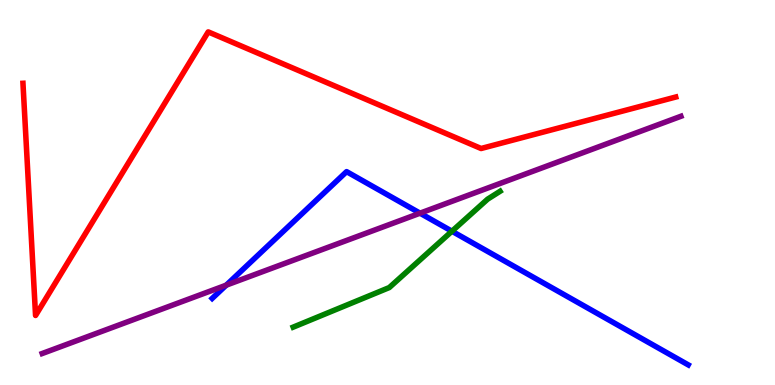[{'lines': ['blue', 'red'], 'intersections': []}, {'lines': ['green', 'red'], 'intersections': []}, {'lines': ['purple', 'red'], 'intersections': []}, {'lines': ['blue', 'green'], 'intersections': [{'x': 5.83, 'y': 3.99}]}, {'lines': ['blue', 'purple'], 'intersections': [{'x': 2.92, 'y': 2.59}, {'x': 5.42, 'y': 4.46}]}, {'lines': ['green', 'purple'], 'intersections': []}]